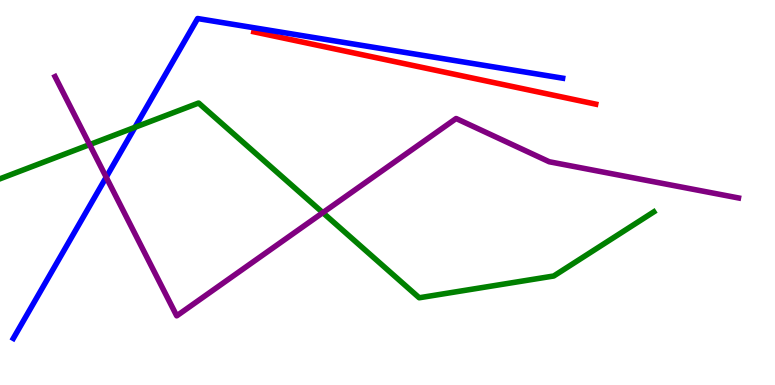[{'lines': ['blue', 'red'], 'intersections': []}, {'lines': ['green', 'red'], 'intersections': []}, {'lines': ['purple', 'red'], 'intersections': []}, {'lines': ['blue', 'green'], 'intersections': [{'x': 1.74, 'y': 6.69}]}, {'lines': ['blue', 'purple'], 'intersections': [{'x': 1.37, 'y': 5.4}]}, {'lines': ['green', 'purple'], 'intersections': [{'x': 1.16, 'y': 6.24}, {'x': 4.17, 'y': 4.48}]}]